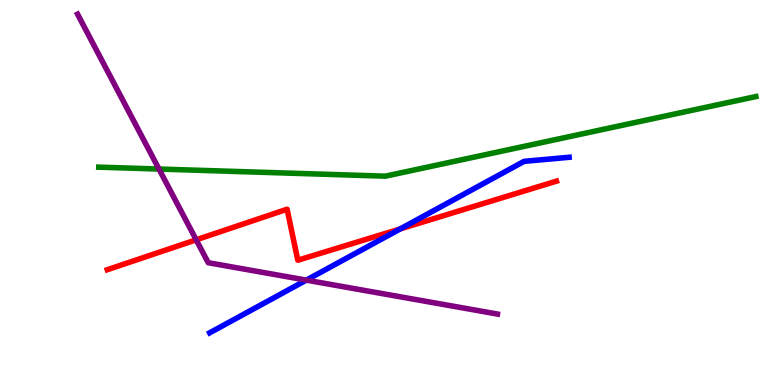[{'lines': ['blue', 'red'], 'intersections': [{'x': 5.16, 'y': 4.05}]}, {'lines': ['green', 'red'], 'intersections': []}, {'lines': ['purple', 'red'], 'intersections': [{'x': 2.53, 'y': 3.77}]}, {'lines': ['blue', 'green'], 'intersections': []}, {'lines': ['blue', 'purple'], 'intersections': [{'x': 3.95, 'y': 2.72}]}, {'lines': ['green', 'purple'], 'intersections': [{'x': 2.05, 'y': 5.61}]}]